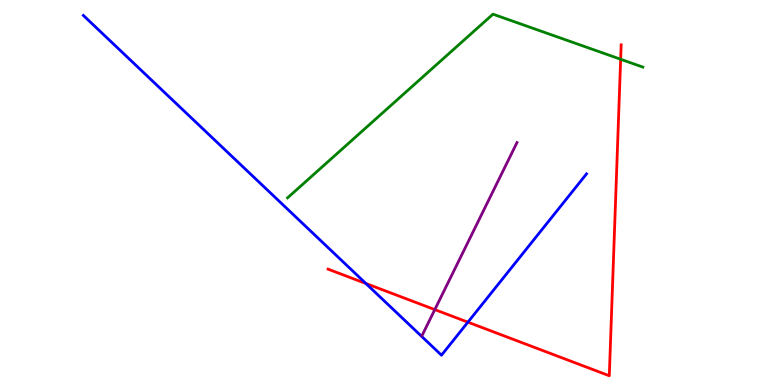[{'lines': ['blue', 'red'], 'intersections': [{'x': 4.72, 'y': 2.64}, {'x': 6.04, 'y': 1.63}]}, {'lines': ['green', 'red'], 'intersections': [{'x': 8.01, 'y': 8.46}]}, {'lines': ['purple', 'red'], 'intersections': [{'x': 5.61, 'y': 1.96}]}, {'lines': ['blue', 'green'], 'intersections': []}, {'lines': ['blue', 'purple'], 'intersections': []}, {'lines': ['green', 'purple'], 'intersections': []}]